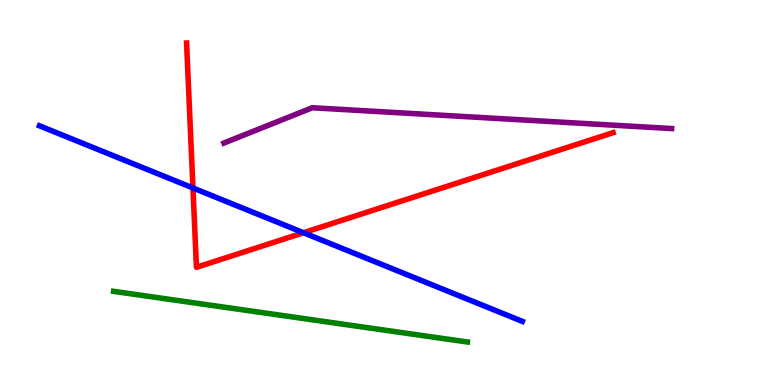[{'lines': ['blue', 'red'], 'intersections': [{'x': 2.49, 'y': 5.12}, {'x': 3.92, 'y': 3.96}]}, {'lines': ['green', 'red'], 'intersections': []}, {'lines': ['purple', 'red'], 'intersections': []}, {'lines': ['blue', 'green'], 'intersections': []}, {'lines': ['blue', 'purple'], 'intersections': []}, {'lines': ['green', 'purple'], 'intersections': []}]